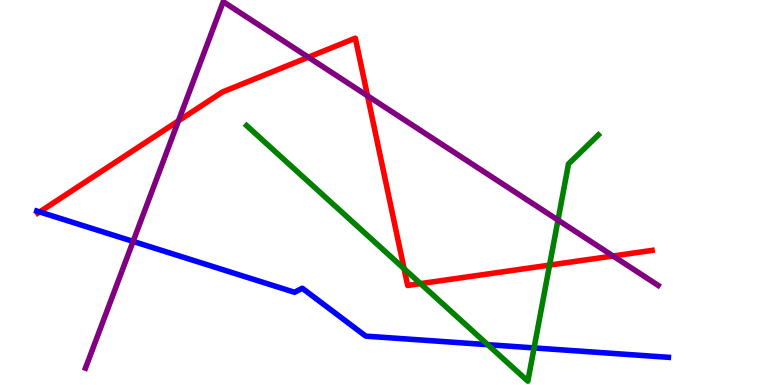[{'lines': ['blue', 'red'], 'intersections': [{'x': 0.511, 'y': 4.5}]}, {'lines': ['green', 'red'], 'intersections': [{'x': 5.21, 'y': 3.02}, {'x': 5.43, 'y': 2.63}, {'x': 7.09, 'y': 3.11}]}, {'lines': ['purple', 'red'], 'intersections': [{'x': 2.3, 'y': 6.86}, {'x': 3.98, 'y': 8.51}, {'x': 4.74, 'y': 7.51}, {'x': 7.91, 'y': 3.35}]}, {'lines': ['blue', 'green'], 'intersections': [{'x': 6.29, 'y': 1.05}, {'x': 6.89, 'y': 0.963}]}, {'lines': ['blue', 'purple'], 'intersections': [{'x': 1.72, 'y': 3.73}]}, {'lines': ['green', 'purple'], 'intersections': [{'x': 7.2, 'y': 4.28}]}]